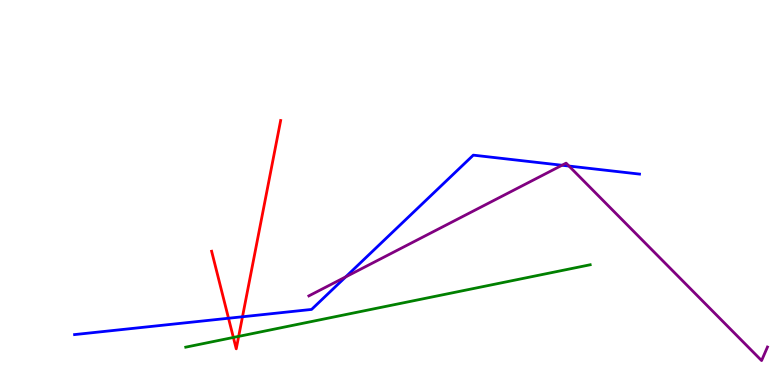[{'lines': ['blue', 'red'], 'intersections': [{'x': 2.95, 'y': 1.73}, {'x': 3.13, 'y': 1.77}]}, {'lines': ['green', 'red'], 'intersections': [{'x': 3.01, 'y': 1.23}, {'x': 3.08, 'y': 1.26}]}, {'lines': ['purple', 'red'], 'intersections': []}, {'lines': ['blue', 'green'], 'intersections': []}, {'lines': ['blue', 'purple'], 'intersections': [{'x': 4.46, 'y': 2.81}, {'x': 7.25, 'y': 5.71}, {'x': 7.34, 'y': 5.69}]}, {'lines': ['green', 'purple'], 'intersections': []}]